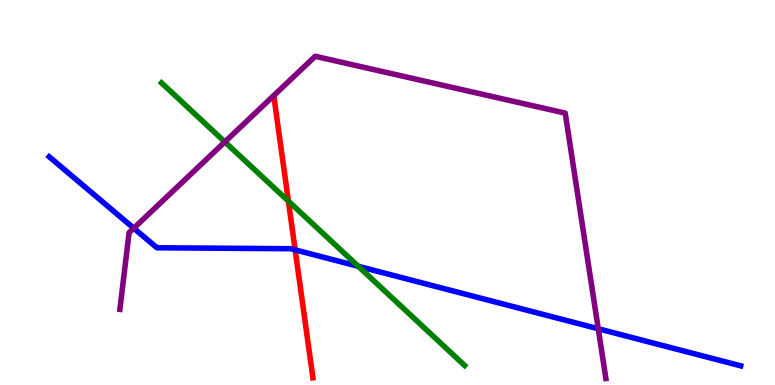[{'lines': ['blue', 'red'], 'intersections': [{'x': 3.81, 'y': 3.51}]}, {'lines': ['green', 'red'], 'intersections': [{'x': 3.72, 'y': 4.77}]}, {'lines': ['purple', 'red'], 'intersections': []}, {'lines': ['blue', 'green'], 'intersections': [{'x': 4.62, 'y': 3.08}]}, {'lines': ['blue', 'purple'], 'intersections': [{'x': 1.73, 'y': 4.07}, {'x': 7.72, 'y': 1.46}]}, {'lines': ['green', 'purple'], 'intersections': [{'x': 2.9, 'y': 6.31}]}]